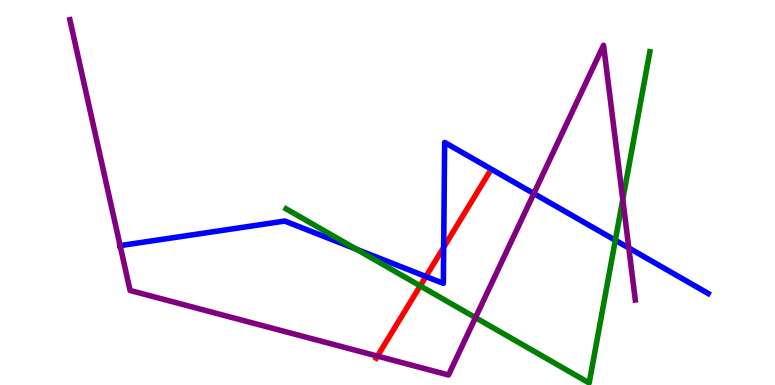[{'lines': ['blue', 'red'], 'intersections': [{'x': 5.5, 'y': 2.82}, {'x': 5.72, 'y': 3.58}]}, {'lines': ['green', 'red'], 'intersections': [{'x': 5.42, 'y': 2.57}]}, {'lines': ['purple', 'red'], 'intersections': [{'x': 4.87, 'y': 0.75}]}, {'lines': ['blue', 'green'], 'intersections': [{'x': 4.6, 'y': 3.53}, {'x': 7.94, 'y': 3.76}]}, {'lines': ['blue', 'purple'], 'intersections': [{'x': 1.55, 'y': 3.62}, {'x': 6.89, 'y': 4.97}, {'x': 8.11, 'y': 3.56}]}, {'lines': ['green', 'purple'], 'intersections': [{'x': 6.14, 'y': 1.75}, {'x': 8.04, 'y': 4.82}]}]